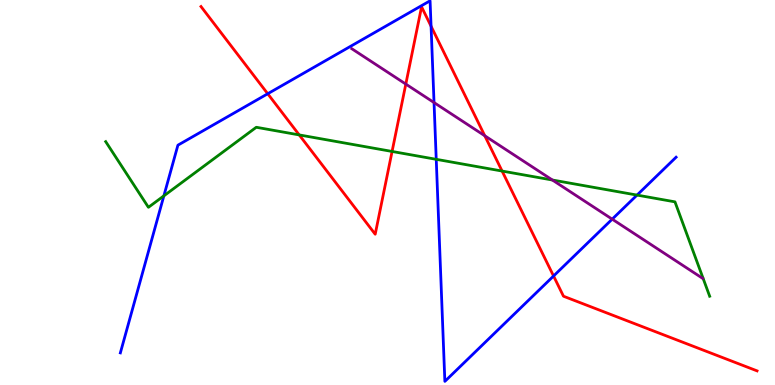[{'lines': ['blue', 'red'], 'intersections': [{'x': 3.45, 'y': 7.56}, {'x': 5.56, 'y': 9.32}, {'x': 7.14, 'y': 2.83}]}, {'lines': ['green', 'red'], 'intersections': [{'x': 3.86, 'y': 6.5}, {'x': 5.06, 'y': 6.07}, {'x': 6.48, 'y': 5.56}]}, {'lines': ['purple', 'red'], 'intersections': [{'x': 5.24, 'y': 7.82}, {'x': 6.26, 'y': 6.47}]}, {'lines': ['blue', 'green'], 'intersections': [{'x': 2.11, 'y': 4.91}, {'x': 5.63, 'y': 5.86}, {'x': 8.22, 'y': 4.93}]}, {'lines': ['blue', 'purple'], 'intersections': [{'x': 5.6, 'y': 7.34}, {'x': 7.9, 'y': 4.31}]}, {'lines': ['green', 'purple'], 'intersections': [{'x': 7.13, 'y': 5.32}]}]